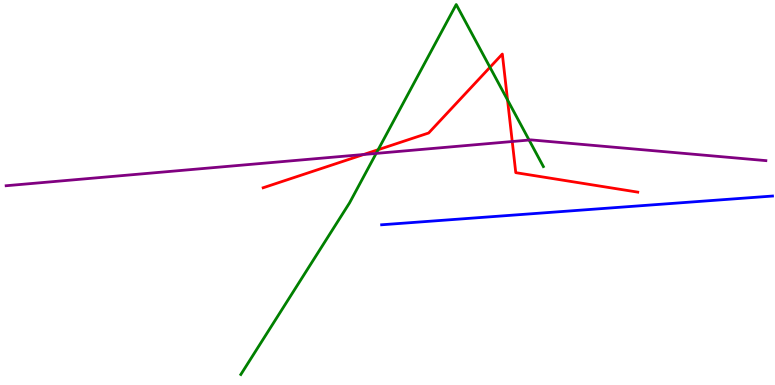[{'lines': ['blue', 'red'], 'intersections': []}, {'lines': ['green', 'red'], 'intersections': [{'x': 4.88, 'y': 6.11}, {'x': 6.32, 'y': 8.25}, {'x': 6.55, 'y': 7.4}]}, {'lines': ['purple', 'red'], 'intersections': [{'x': 4.69, 'y': 5.99}, {'x': 6.61, 'y': 6.32}]}, {'lines': ['blue', 'green'], 'intersections': []}, {'lines': ['blue', 'purple'], 'intersections': []}, {'lines': ['green', 'purple'], 'intersections': [{'x': 4.85, 'y': 6.02}, {'x': 6.83, 'y': 6.36}]}]